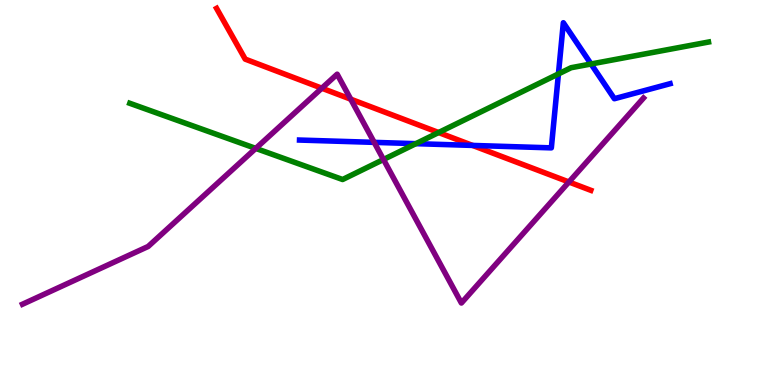[{'lines': ['blue', 'red'], 'intersections': [{'x': 6.1, 'y': 6.22}]}, {'lines': ['green', 'red'], 'intersections': [{'x': 5.66, 'y': 6.56}]}, {'lines': ['purple', 'red'], 'intersections': [{'x': 4.15, 'y': 7.71}, {'x': 4.53, 'y': 7.42}, {'x': 7.34, 'y': 5.27}]}, {'lines': ['blue', 'green'], 'intersections': [{'x': 5.37, 'y': 6.27}, {'x': 7.21, 'y': 8.08}, {'x': 7.63, 'y': 8.34}]}, {'lines': ['blue', 'purple'], 'intersections': [{'x': 4.83, 'y': 6.3}]}, {'lines': ['green', 'purple'], 'intersections': [{'x': 3.3, 'y': 6.15}, {'x': 4.95, 'y': 5.86}]}]